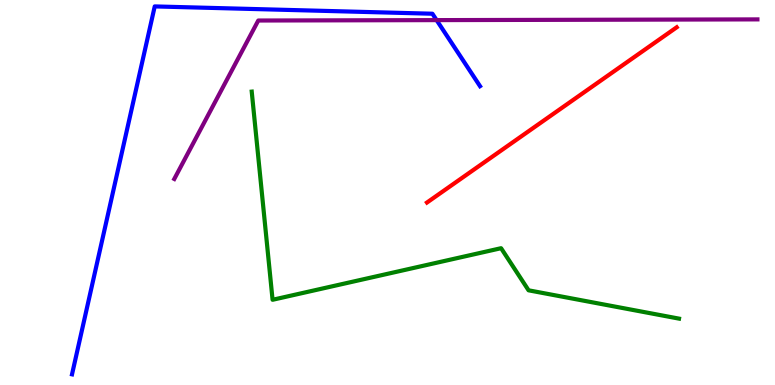[{'lines': ['blue', 'red'], 'intersections': []}, {'lines': ['green', 'red'], 'intersections': []}, {'lines': ['purple', 'red'], 'intersections': []}, {'lines': ['blue', 'green'], 'intersections': []}, {'lines': ['blue', 'purple'], 'intersections': [{'x': 5.63, 'y': 9.48}]}, {'lines': ['green', 'purple'], 'intersections': []}]